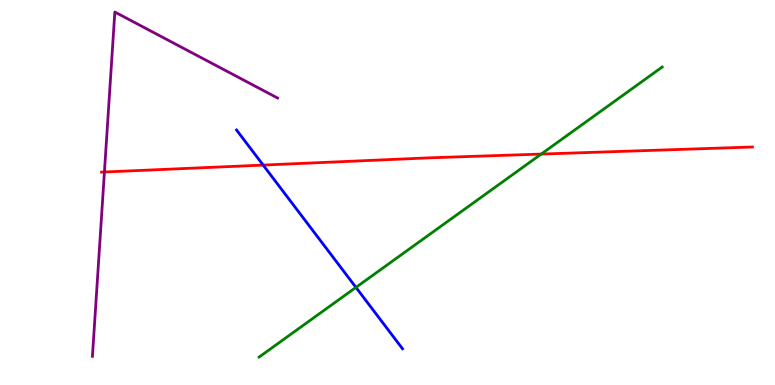[{'lines': ['blue', 'red'], 'intersections': [{'x': 3.4, 'y': 5.71}]}, {'lines': ['green', 'red'], 'intersections': [{'x': 6.98, 'y': 6.0}]}, {'lines': ['purple', 'red'], 'intersections': [{'x': 1.35, 'y': 5.53}]}, {'lines': ['blue', 'green'], 'intersections': [{'x': 4.59, 'y': 2.54}]}, {'lines': ['blue', 'purple'], 'intersections': []}, {'lines': ['green', 'purple'], 'intersections': []}]